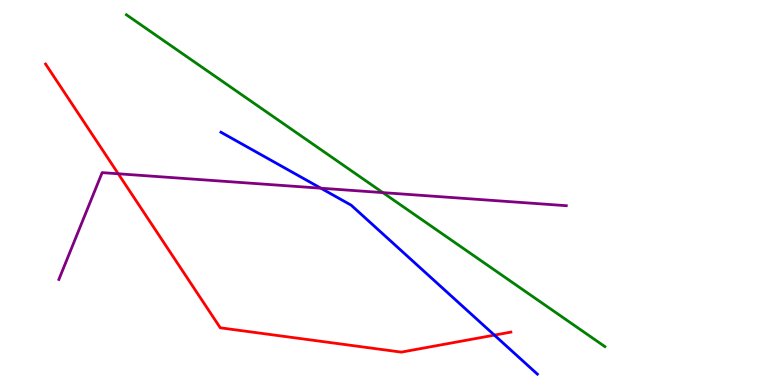[{'lines': ['blue', 'red'], 'intersections': [{'x': 6.38, 'y': 1.3}]}, {'lines': ['green', 'red'], 'intersections': []}, {'lines': ['purple', 'red'], 'intersections': [{'x': 1.53, 'y': 5.49}]}, {'lines': ['blue', 'green'], 'intersections': []}, {'lines': ['blue', 'purple'], 'intersections': [{'x': 4.14, 'y': 5.11}]}, {'lines': ['green', 'purple'], 'intersections': [{'x': 4.94, 'y': 5.0}]}]